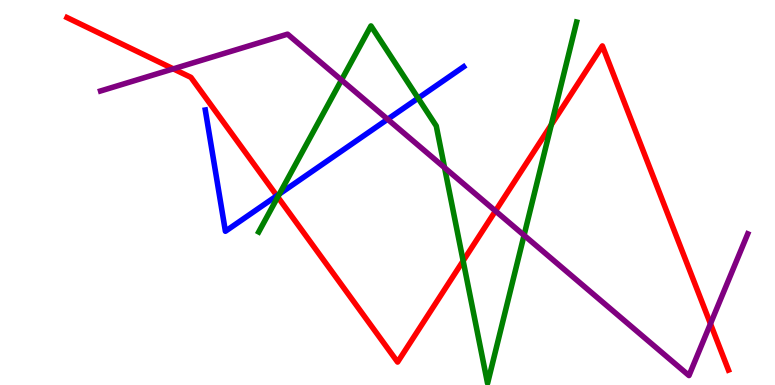[{'lines': ['blue', 'red'], 'intersections': [{'x': 3.57, 'y': 4.92}]}, {'lines': ['green', 'red'], 'intersections': [{'x': 3.58, 'y': 4.88}, {'x': 5.98, 'y': 3.22}, {'x': 7.11, 'y': 6.76}]}, {'lines': ['purple', 'red'], 'intersections': [{'x': 2.24, 'y': 8.21}, {'x': 6.39, 'y': 4.52}, {'x': 9.17, 'y': 1.59}]}, {'lines': ['blue', 'green'], 'intersections': [{'x': 3.61, 'y': 4.96}, {'x': 5.4, 'y': 7.45}]}, {'lines': ['blue', 'purple'], 'intersections': [{'x': 5.0, 'y': 6.9}]}, {'lines': ['green', 'purple'], 'intersections': [{'x': 4.41, 'y': 7.92}, {'x': 5.74, 'y': 5.64}, {'x': 6.76, 'y': 3.89}]}]